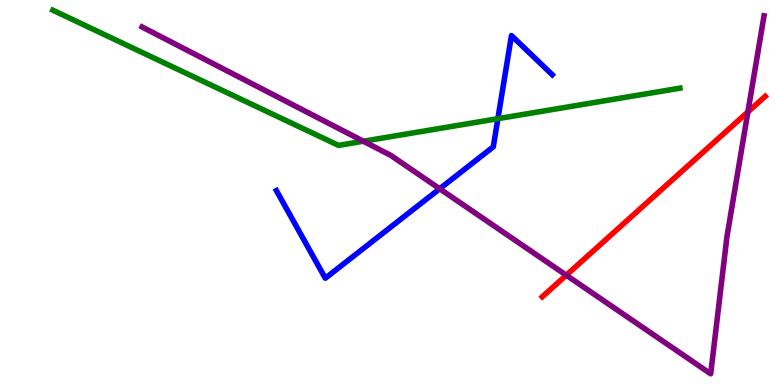[{'lines': ['blue', 'red'], 'intersections': []}, {'lines': ['green', 'red'], 'intersections': []}, {'lines': ['purple', 'red'], 'intersections': [{'x': 7.31, 'y': 2.85}, {'x': 9.65, 'y': 7.09}]}, {'lines': ['blue', 'green'], 'intersections': [{'x': 6.42, 'y': 6.92}]}, {'lines': ['blue', 'purple'], 'intersections': [{'x': 5.67, 'y': 5.1}]}, {'lines': ['green', 'purple'], 'intersections': [{'x': 4.69, 'y': 6.33}]}]